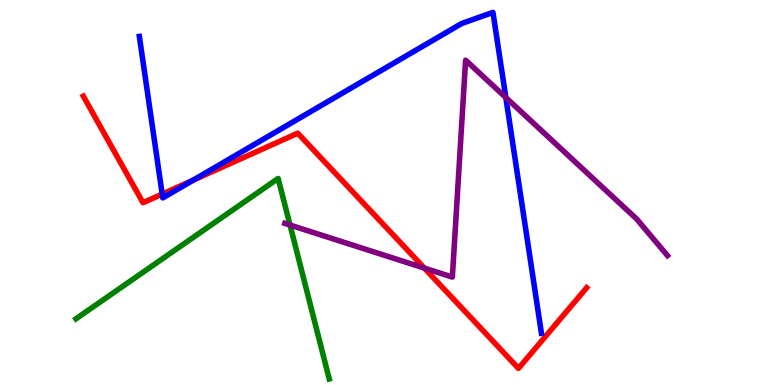[{'lines': ['blue', 'red'], 'intersections': [{'x': 2.09, 'y': 4.96}, {'x': 2.49, 'y': 5.32}]}, {'lines': ['green', 'red'], 'intersections': []}, {'lines': ['purple', 'red'], 'intersections': [{'x': 5.48, 'y': 3.04}]}, {'lines': ['blue', 'green'], 'intersections': []}, {'lines': ['blue', 'purple'], 'intersections': [{'x': 6.53, 'y': 7.47}]}, {'lines': ['green', 'purple'], 'intersections': [{'x': 3.74, 'y': 4.15}]}]